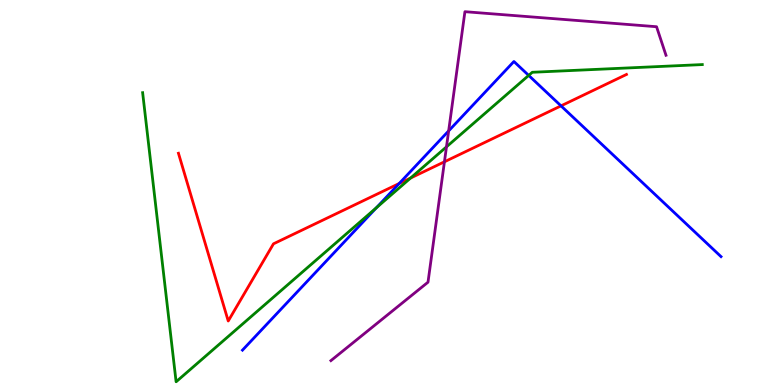[{'lines': ['blue', 'red'], 'intersections': [{'x': 5.15, 'y': 5.23}, {'x': 7.24, 'y': 7.25}]}, {'lines': ['green', 'red'], 'intersections': [{'x': 5.3, 'y': 5.38}]}, {'lines': ['purple', 'red'], 'intersections': [{'x': 5.73, 'y': 5.8}]}, {'lines': ['blue', 'green'], 'intersections': [{'x': 4.86, 'y': 4.6}, {'x': 6.82, 'y': 8.04}]}, {'lines': ['blue', 'purple'], 'intersections': [{'x': 5.79, 'y': 6.6}]}, {'lines': ['green', 'purple'], 'intersections': [{'x': 5.76, 'y': 6.19}]}]